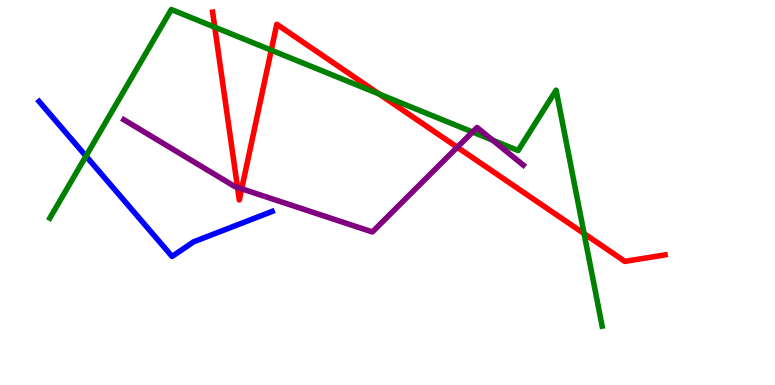[{'lines': ['blue', 'red'], 'intersections': []}, {'lines': ['green', 'red'], 'intersections': [{'x': 2.77, 'y': 9.29}, {'x': 3.5, 'y': 8.7}, {'x': 4.89, 'y': 7.56}, {'x': 7.54, 'y': 3.93}]}, {'lines': ['purple', 'red'], 'intersections': [{'x': 3.06, 'y': 5.13}, {'x': 3.12, 'y': 5.1}, {'x': 5.9, 'y': 6.18}]}, {'lines': ['blue', 'green'], 'intersections': [{'x': 1.11, 'y': 5.95}]}, {'lines': ['blue', 'purple'], 'intersections': []}, {'lines': ['green', 'purple'], 'intersections': [{'x': 6.1, 'y': 6.57}, {'x': 6.36, 'y': 6.36}]}]